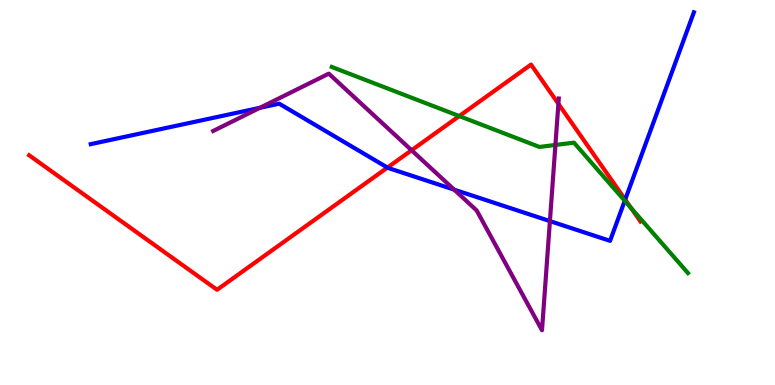[{'lines': ['blue', 'red'], 'intersections': [{'x': 5.0, 'y': 5.65}, {'x': 8.07, 'y': 4.82}]}, {'lines': ['green', 'red'], 'intersections': [{'x': 5.93, 'y': 6.99}, {'x': 8.14, 'y': 4.6}]}, {'lines': ['purple', 'red'], 'intersections': [{'x': 5.31, 'y': 6.1}, {'x': 7.21, 'y': 7.3}]}, {'lines': ['blue', 'green'], 'intersections': [{'x': 8.06, 'y': 4.79}]}, {'lines': ['blue', 'purple'], 'intersections': [{'x': 3.35, 'y': 7.2}, {'x': 5.86, 'y': 5.07}, {'x': 7.1, 'y': 4.26}]}, {'lines': ['green', 'purple'], 'intersections': [{'x': 7.17, 'y': 6.24}]}]